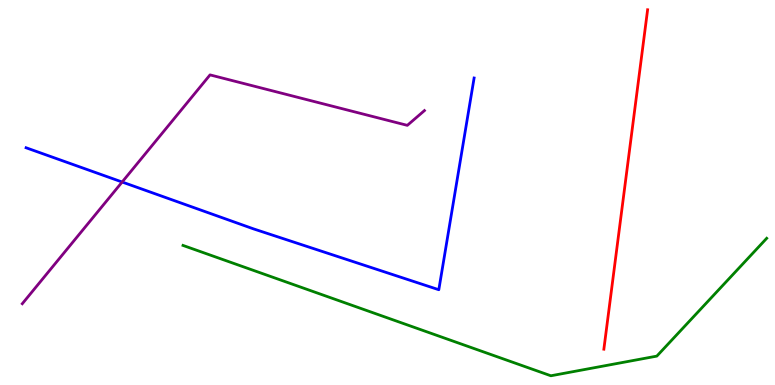[{'lines': ['blue', 'red'], 'intersections': []}, {'lines': ['green', 'red'], 'intersections': []}, {'lines': ['purple', 'red'], 'intersections': []}, {'lines': ['blue', 'green'], 'intersections': []}, {'lines': ['blue', 'purple'], 'intersections': [{'x': 1.58, 'y': 5.27}]}, {'lines': ['green', 'purple'], 'intersections': []}]